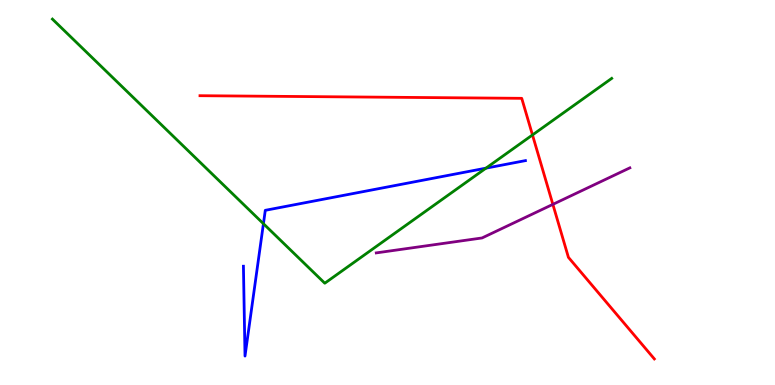[{'lines': ['blue', 'red'], 'intersections': []}, {'lines': ['green', 'red'], 'intersections': [{'x': 6.87, 'y': 6.49}]}, {'lines': ['purple', 'red'], 'intersections': [{'x': 7.13, 'y': 4.69}]}, {'lines': ['blue', 'green'], 'intersections': [{'x': 3.4, 'y': 4.19}, {'x': 6.27, 'y': 5.63}]}, {'lines': ['blue', 'purple'], 'intersections': []}, {'lines': ['green', 'purple'], 'intersections': []}]